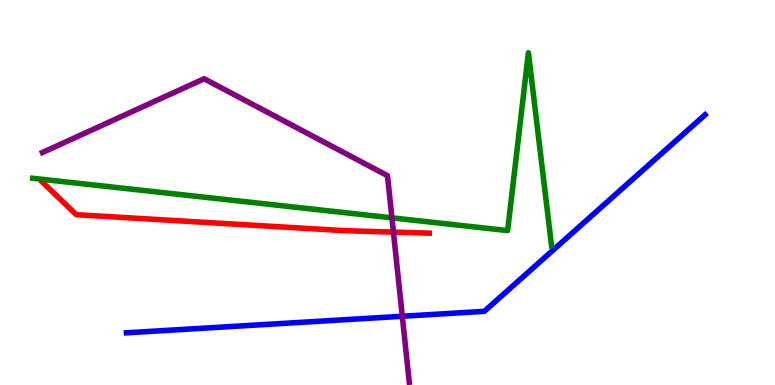[{'lines': ['blue', 'red'], 'intersections': []}, {'lines': ['green', 'red'], 'intersections': []}, {'lines': ['purple', 'red'], 'intersections': [{'x': 5.08, 'y': 3.97}]}, {'lines': ['blue', 'green'], 'intersections': []}, {'lines': ['blue', 'purple'], 'intersections': [{'x': 5.19, 'y': 1.79}]}, {'lines': ['green', 'purple'], 'intersections': [{'x': 5.06, 'y': 4.34}]}]